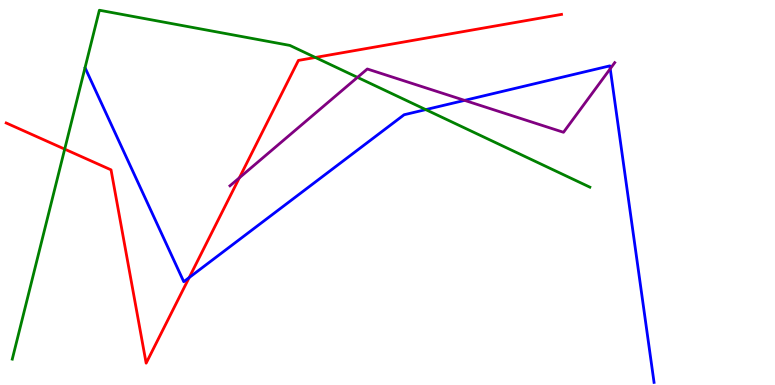[{'lines': ['blue', 'red'], 'intersections': [{'x': 2.44, 'y': 2.79}]}, {'lines': ['green', 'red'], 'intersections': [{'x': 0.835, 'y': 6.13}, {'x': 4.07, 'y': 8.51}]}, {'lines': ['purple', 'red'], 'intersections': [{'x': 3.09, 'y': 5.38}]}, {'lines': ['blue', 'green'], 'intersections': [{'x': 5.49, 'y': 7.15}]}, {'lines': ['blue', 'purple'], 'intersections': [{'x': 5.99, 'y': 7.39}, {'x': 7.87, 'y': 8.21}]}, {'lines': ['green', 'purple'], 'intersections': [{'x': 4.61, 'y': 7.99}]}]